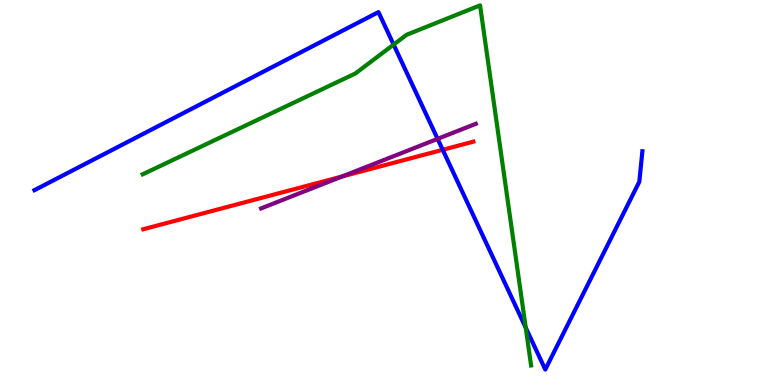[{'lines': ['blue', 'red'], 'intersections': [{'x': 5.71, 'y': 6.11}]}, {'lines': ['green', 'red'], 'intersections': []}, {'lines': ['purple', 'red'], 'intersections': [{'x': 4.41, 'y': 5.42}]}, {'lines': ['blue', 'green'], 'intersections': [{'x': 5.08, 'y': 8.84}, {'x': 6.78, 'y': 1.49}]}, {'lines': ['blue', 'purple'], 'intersections': [{'x': 5.65, 'y': 6.39}]}, {'lines': ['green', 'purple'], 'intersections': []}]